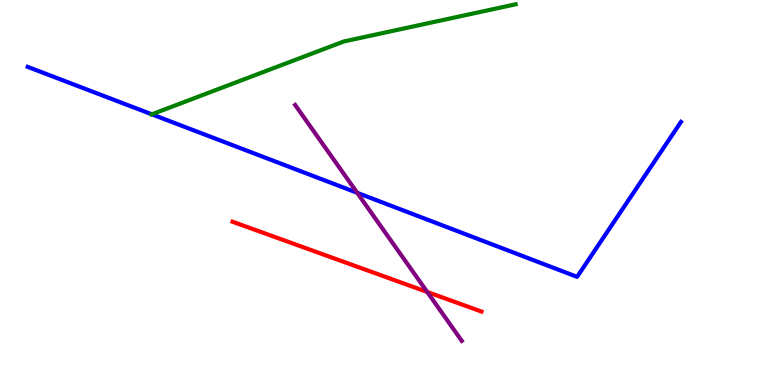[{'lines': ['blue', 'red'], 'intersections': []}, {'lines': ['green', 'red'], 'intersections': []}, {'lines': ['purple', 'red'], 'intersections': [{'x': 5.51, 'y': 2.42}]}, {'lines': ['blue', 'green'], 'intersections': [{'x': 1.96, 'y': 7.03}]}, {'lines': ['blue', 'purple'], 'intersections': [{'x': 4.61, 'y': 4.99}]}, {'lines': ['green', 'purple'], 'intersections': []}]